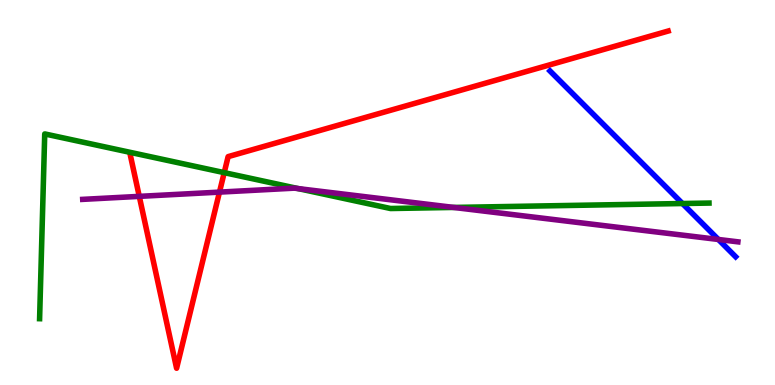[{'lines': ['blue', 'red'], 'intersections': []}, {'lines': ['green', 'red'], 'intersections': [{'x': 2.89, 'y': 5.52}]}, {'lines': ['purple', 'red'], 'intersections': [{'x': 1.8, 'y': 4.9}, {'x': 2.83, 'y': 5.01}]}, {'lines': ['blue', 'green'], 'intersections': [{'x': 8.81, 'y': 4.71}]}, {'lines': ['blue', 'purple'], 'intersections': [{'x': 9.27, 'y': 3.78}]}, {'lines': ['green', 'purple'], 'intersections': [{'x': 3.85, 'y': 5.1}, {'x': 5.85, 'y': 4.61}]}]